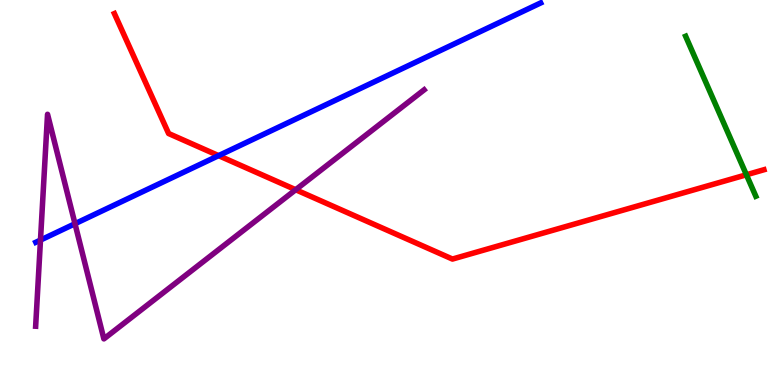[{'lines': ['blue', 'red'], 'intersections': [{'x': 2.82, 'y': 5.96}]}, {'lines': ['green', 'red'], 'intersections': [{'x': 9.63, 'y': 5.46}]}, {'lines': ['purple', 'red'], 'intersections': [{'x': 3.82, 'y': 5.07}]}, {'lines': ['blue', 'green'], 'intersections': []}, {'lines': ['blue', 'purple'], 'intersections': [{'x': 0.522, 'y': 3.76}, {'x': 0.968, 'y': 4.19}]}, {'lines': ['green', 'purple'], 'intersections': []}]